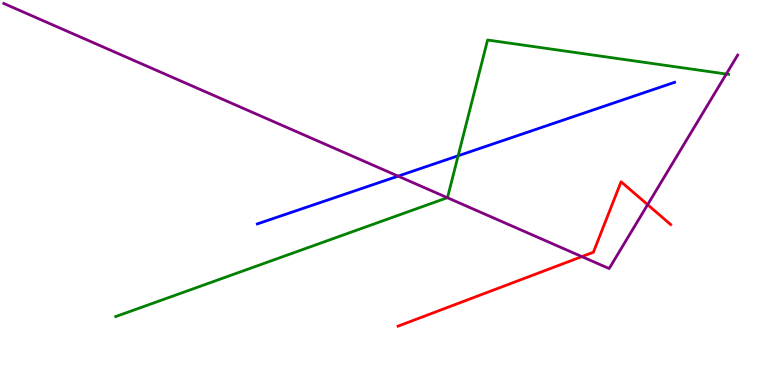[{'lines': ['blue', 'red'], 'intersections': []}, {'lines': ['green', 'red'], 'intersections': []}, {'lines': ['purple', 'red'], 'intersections': [{'x': 7.51, 'y': 3.33}, {'x': 8.36, 'y': 4.68}]}, {'lines': ['blue', 'green'], 'intersections': [{'x': 5.91, 'y': 5.95}]}, {'lines': ['blue', 'purple'], 'intersections': [{'x': 5.14, 'y': 5.42}]}, {'lines': ['green', 'purple'], 'intersections': [{'x': 5.77, 'y': 4.87}, {'x': 9.37, 'y': 8.08}]}]